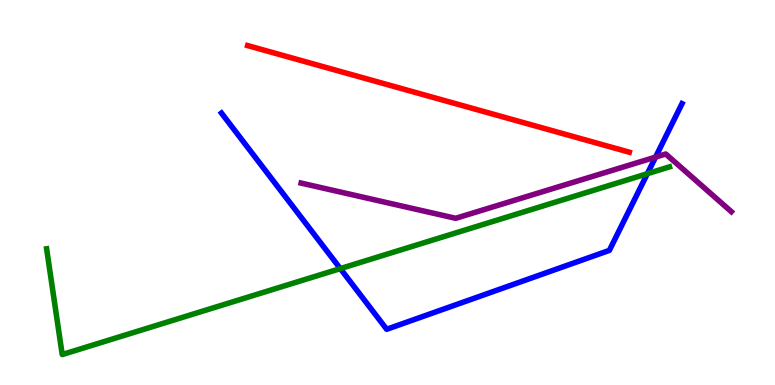[{'lines': ['blue', 'red'], 'intersections': []}, {'lines': ['green', 'red'], 'intersections': []}, {'lines': ['purple', 'red'], 'intersections': []}, {'lines': ['blue', 'green'], 'intersections': [{'x': 4.39, 'y': 3.02}, {'x': 8.35, 'y': 5.49}]}, {'lines': ['blue', 'purple'], 'intersections': [{'x': 8.46, 'y': 5.92}]}, {'lines': ['green', 'purple'], 'intersections': []}]